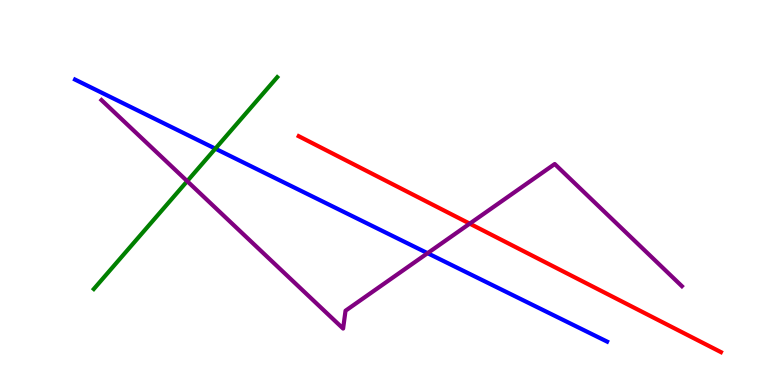[{'lines': ['blue', 'red'], 'intersections': []}, {'lines': ['green', 'red'], 'intersections': []}, {'lines': ['purple', 'red'], 'intersections': [{'x': 6.06, 'y': 4.19}]}, {'lines': ['blue', 'green'], 'intersections': [{'x': 2.78, 'y': 6.14}]}, {'lines': ['blue', 'purple'], 'intersections': [{'x': 5.52, 'y': 3.42}]}, {'lines': ['green', 'purple'], 'intersections': [{'x': 2.42, 'y': 5.29}]}]